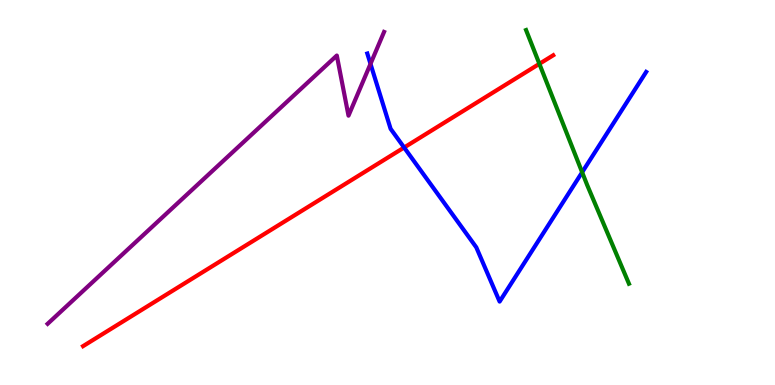[{'lines': ['blue', 'red'], 'intersections': [{'x': 5.21, 'y': 6.17}]}, {'lines': ['green', 'red'], 'intersections': [{'x': 6.96, 'y': 8.34}]}, {'lines': ['purple', 'red'], 'intersections': []}, {'lines': ['blue', 'green'], 'intersections': [{'x': 7.51, 'y': 5.53}]}, {'lines': ['blue', 'purple'], 'intersections': [{'x': 4.78, 'y': 8.34}]}, {'lines': ['green', 'purple'], 'intersections': []}]